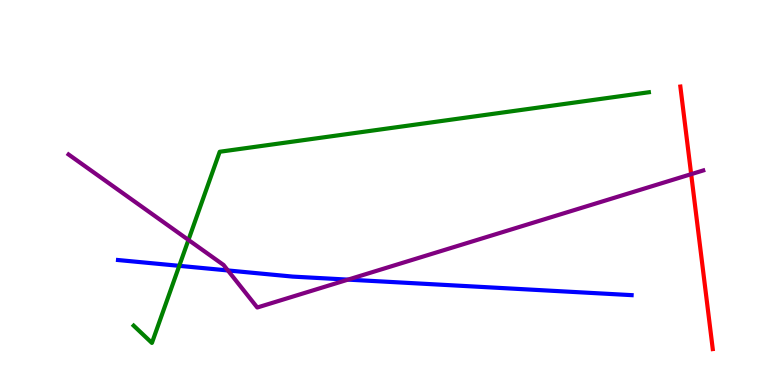[{'lines': ['blue', 'red'], 'intersections': []}, {'lines': ['green', 'red'], 'intersections': []}, {'lines': ['purple', 'red'], 'intersections': [{'x': 8.92, 'y': 5.48}]}, {'lines': ['blue', 'green'], 'intersections': [{'x': 2.31, 'y': 3.1}]}, {'lines': ['blue', 'purple'], 'intersections': [{'x': 2.94, 'y': 2.98}, {'x': 4.49, 'y': 2.74}]}, {'lines': ['green', 'purple'], 'intersections': [{'x': 2.43, 'y': 3.77}]}]